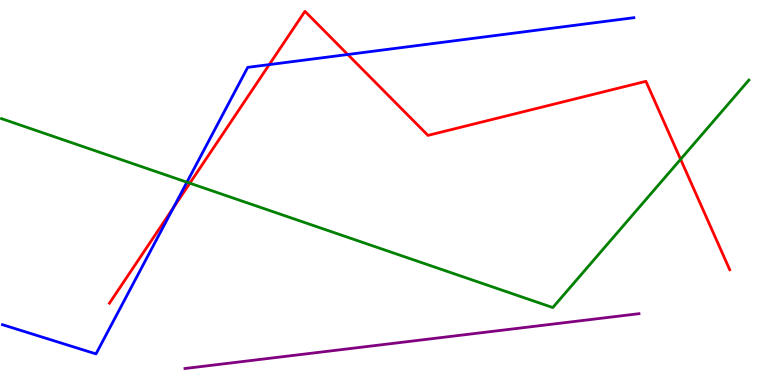[{'lines': ['blue', 'red'], 'intersections': [{'x': 2.24, 'y': 4.6}, {'x': 3.47, 'y': 8.32}, {'x': 4.49, 'y': 8.58}]}, {'lines': ['green', 'red'], 'intersections': [{'x': 2.45, 'y': 5.24}, {'x': 8.78, 'y': 5.86}]}, {'lines': ['purple', 'red'], 'intersections': []}, {'lines': ['blue', 'green'], 'intersections': [{'x': 2.41, 'y': 5.27}]}, {'lines': ['blue', 'purple'], 'intersections': []}, {'lines': ['green', 'purple'], 'intersections': []}]